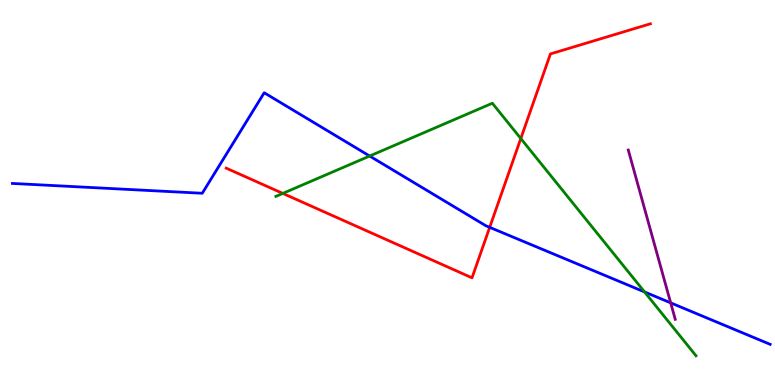[{'lines': ['blue', 'red'], 'intersections': [{'x': 6.32, 'y': 4.09}]}, {'lines': ['green', 'red'], 'intersections': [{'x': 3.65, 'y': 4.98}, {'x': 6.72, 'y': 6.4}]}, {'lines': ['purple', 'red'], 'intersections': []}, {'lines': ['blue', 'green'], 'intersections': [{'x': 4.77, 'y': 5.95}, {'x': 8.32, 'y': 2.42}]}, {'lines': ['blue', 'purple'], 'intersections': [{'x': 8.65, 'y': 2.13}]}, {'lines': ['green', 'purple'], 'intersections': []}]